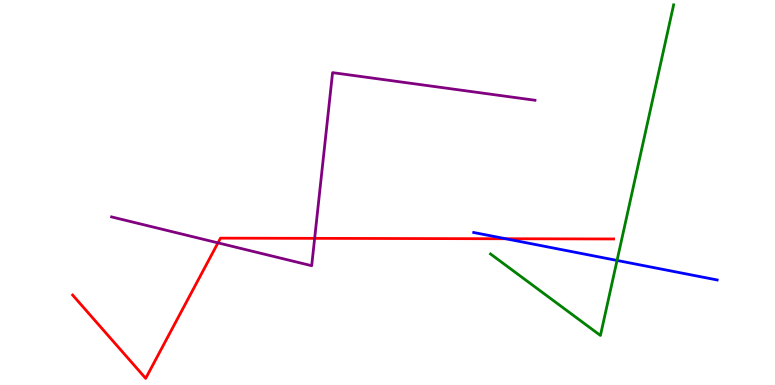[{'lines': ['blue', 'red'], 'intersections': [{'x': 6.53, 'y': 3.8}]}, {'lines': ['green', 'red'], 'intersections': []}, {'lines': ['purple', 'red'], 'intersections': [{'x': 2.81, 'y': 3.69}, {'x': 4.06, 'y': 3.81}]}, {'lines': ['blue', 'green'], 'intersections': [{'x': 7.96, 'y': 3.24}]}, {'lines': ['blue', 'purple'], 'intersections': []}, {'lines': ['green', 'purple'], 'intersections': []}]